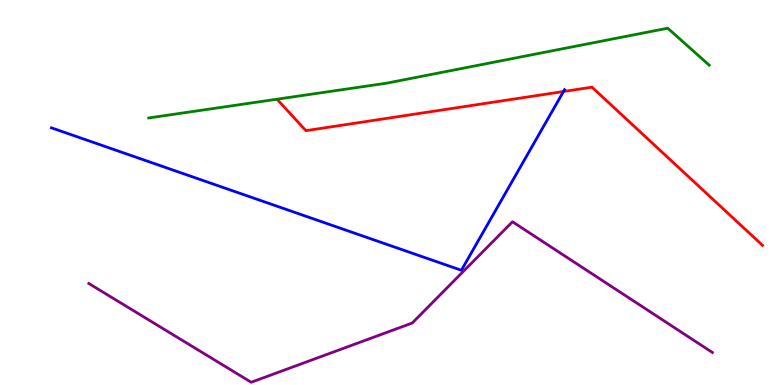[{'lines': ['blue', 'red'], 'intersections': [{'x': 7.27, 'y': 7.62}]}, {'lines': ['green', 'red'], 'intersections': []}, {'lines': ['purple', 'red'], 'intersections': []}, {'lines': ['blue', 'green'], 'intersections': []}, {'lines': ['blue', 'purple'], 'intersections': []}, {'lines': ['green', 'purple'], 'intersections': []}]